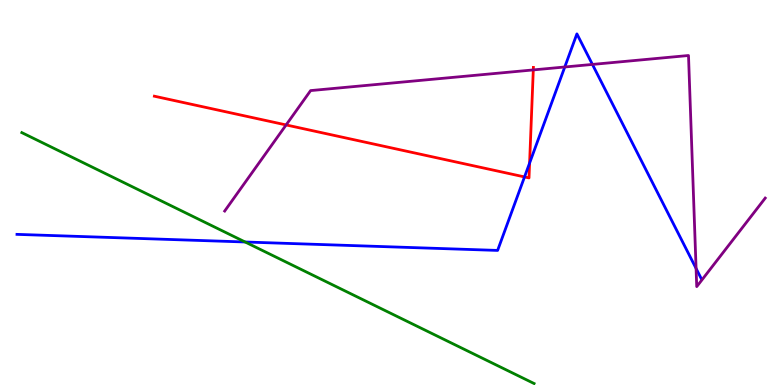[{'lines': ['blue', 'red'], 'intersections': [{'x': 6.77, 'y': 5.4}, {'x': 6.83, 'y': 5.76}]}, {'lines': ['green', 'red'], 'intersections': []}, {'lines': ['purple', 'red'], 'intersections': [{'x': 3.69, 'y': 6.75}, {'x': 6.88, 'y': 8.18}]}, {'lines': ['blue', 'green'], 'intersections': [{'x': 3.16, 'y': 3.71}]}, {'lines': ['blue', 'purple'], 'intersections': [{'x': 7.29, 'y': 8.26}, {'x': 7.64, 'y': 8.33}, {'x': 8.98, 'y': 3.03}]}, {'lines': ['green', 'purple'], 'intersections': []}]